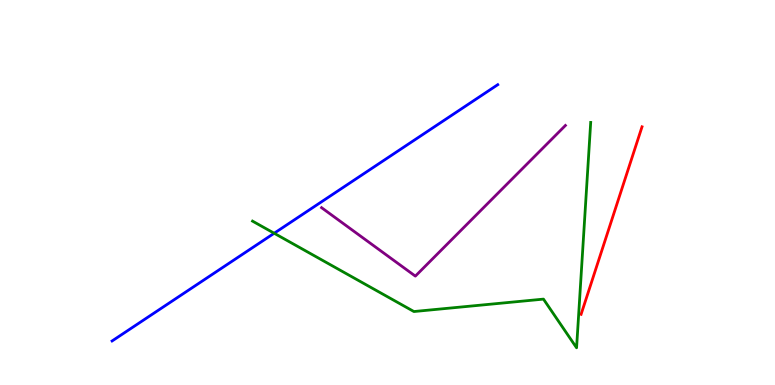[{'lines': ['blue', 'red'], 'intersections': []}, {'lines': ['green', 'red'], 'intersections': []}, {'lines': ['purple', 'red'], 'intersections': []}, {'lines': ['blue', 'green'], 'intersections': [{'x': 3.54, 'y': 3.94}]}, {'lines': ['blue', 'purple'], 'intersections': []}, {'lines': ['green', 'purple'], 'intersections': []}]